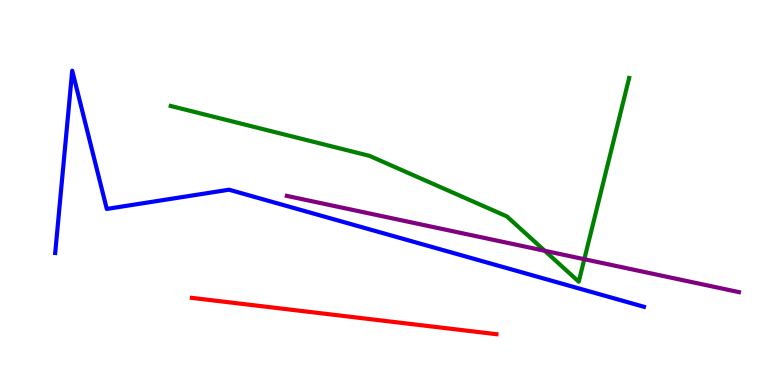[{'lines': ['blue', 'red'], 'intersections': []}, {'lines': ['green', 'red'], 'intersections': []}, {'lines': ['purple', 'red'], 'intersections': []}, {'lines': ['blue', 'green'], 'intersections': []}, {'lines': ['blue', 'purple'], 'intersections': []}, {'lines': ['green', 'purple'], 'intersections': [{'x': 7.03, 'y': 3.49}, {'x': 7.54, 'y': 3.27}]}]